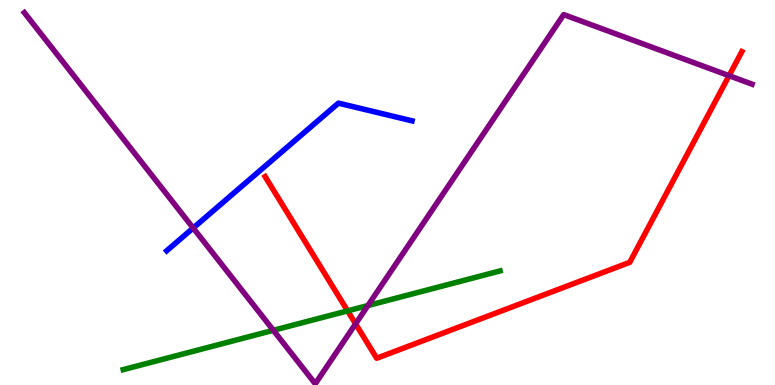[{'lines': ['blue', 'red'], 'intersections': []}, {'lines': ['green', 'red'], 'intersections': [{'x': 4.49, 'y': 1.93}]}, {'lines': ['purple', 'red'], 'intersections': [{'x': 4.59, 'y': 1.59}, {'x': 9.41, 'y': 8.03}]}, {'lines': ['blue', 'green'], 'intersections': []}, {'lines': ['blue', 'purple'], 'intersections': [{'x': 2.49, 'y': 4.08}]}, {'lines': ['green', 'purple'], 'intersections': [{'x': 3.53, 'y': 1.42}, {'x': 4.75, 'y': 2.06}]}]